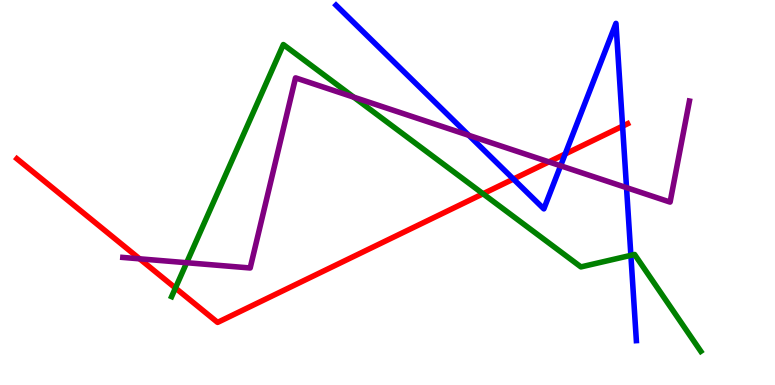[{'lines': ['blue', 'red'], 'intersections': [{'x': 6.62, 'y': 5.35}, {'x': 7.29, 'y': 6.0}, {'x': 8.03, 'y': 6.72}]}, {'lines': ['green', 'red'], 'intersections': [{'x': 2.26, 'y': 2.52}, {'x': 6.23, 'y': 4.97}]}, {'lines': ['purple', 'red'], 'intersections': [{'x': 1.8, 'y': 3.28}, {'x': 7.08, 'y': 5.8}]}, {'lines': ['blue', 'green'], 'intersections': [{'x': 8.14, 'y': 3.37}]}, {'lines': ['blue', 'purple'], 'intersections': [{'x': 6.05, 'y': 6.48}, {'x': 7.23, 'y': 5.69}, {'x': 8.08, 'y': 5.13}]}, {'lines': ['green', 'purple'], 'intersections': [{'x': 2.41, 'y': 3.18}, {'x': 4.56, 'y': 7.48}]}]